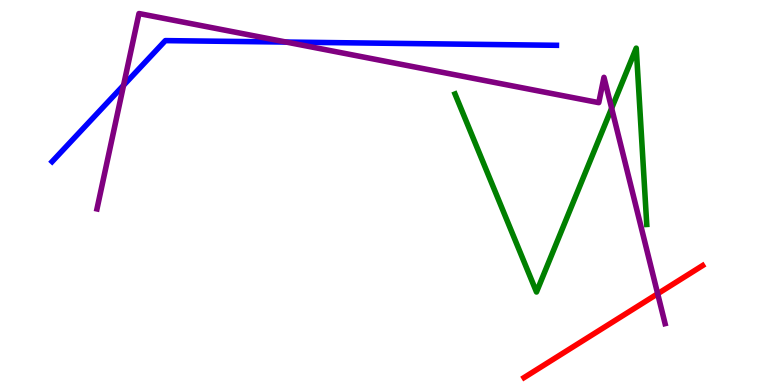[{'lines': ['blue', 'red'], 'intersections': []}, {'lines': ['green', 'red'], 'intersections': []}, {'lines': ['purple', 'red'], 'intersections': [{'x': 8.49, 'y': 2.37}]}, {'lines': ['blue', 'green'], 'intersections': []}, {'lines': ['blue', 'purple'], 'intersections': [{'x': 1.59, 'y': 7.78}, {'x': 3.69, 'y': 8.91}]}, {'lines': ['green', 'purple'], 'intersections': [{'x': 7.89, 'y': 7.19}]}]